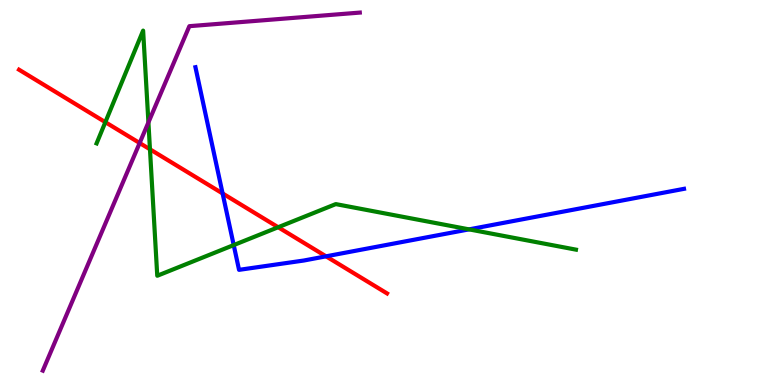[{'lines': ['blue', 'red'], 'intersections': [{'x': 2.87, 'y': 4.98}, {'x': 4.21, 'y': 3.34}]}, {'lines': ['green', 'red'], 'intersections': [{'x': 1.36, 'y': 6.83}, {'x': 1.94, 'y': 6.12}, {'x': 3.59, 'y': 4.1}]}, {'lines': ['purple', 'red'], 'intersections': [{'x': 1.8, 'y': 6.29}]}, {'lines': ['blue', 'green'], 'intersections': [{'x': 3.02, 'y': 3.63}, {'x': 6.05, 'y': 4.04}]}, {'lines': ['blue', 'purple'], 'intersections': []}, {'lines': ['green', 'purple'], 'intersections': [{'x': 1.92, 'y': 6.82}]}]